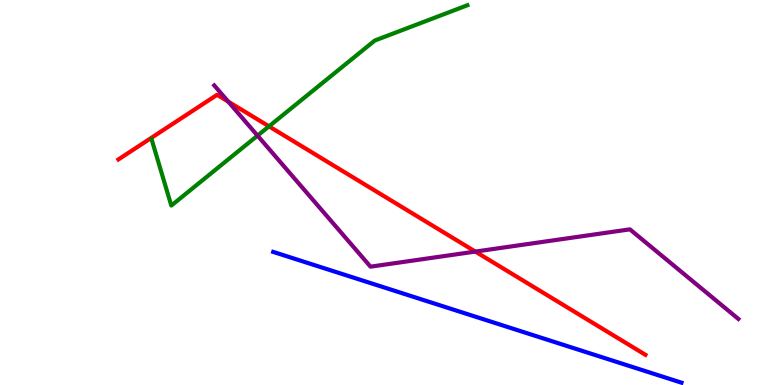[{'lines': ['blue', 'red'], 'intersections': []}, {'lines': ['green', 'red'], 'intersections': [{'x': 3.47, 'y': 6.72}]}, {'lines': ['purple', 'red'], 'intersections': [{'x': 2.94, 'y': 7.36}, {'x': 6.13, 'y': 3.47}]}, {'lines': ['blue', 'green'], 'intersections': []}, {'lines': ['blue', 'purple'], 'intersections': []}, {'lines': ['green', 'purple'], 'intersections': [{'x': 3.32, 'y': 6.48}]}]